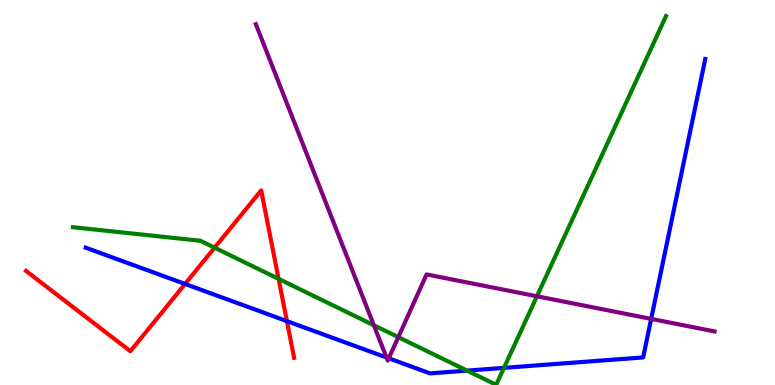[{'lines': ['blue', 'red'], 'intersections': [{'x': 2.39, 'y': 2.62}, {'x': 3.7, 'y': 1.66}]}, {'lines': ['green', 'red'], 'intersections': [{'x': 2.77, 'y': 3.57}, {'x': 3.59, 'y': 2.76}]}, {'lines': ['purple', 'red'], 'intersections': []}, {'lines': ['blue', 'green'], 'intersections': [{'x': 6.03, 'y': 0.374}, {'x': 6.5, 'y': 0.445}]}, {'lines': ['blue', 'purple'], 'intersections': [{'x': 4.99, 'y': 0.715}, {'x': 5.02, 'y': 0.693}, {'x': 8.4, 'y': 1.72}]}, {'lines': ['green', 'purple'], 'intersections': [{'x': 4.82, 'y': 1.55}, {'x': 5.14, 'y': 1.24}, {'x': 6.93, 'y': 2.3}]}]